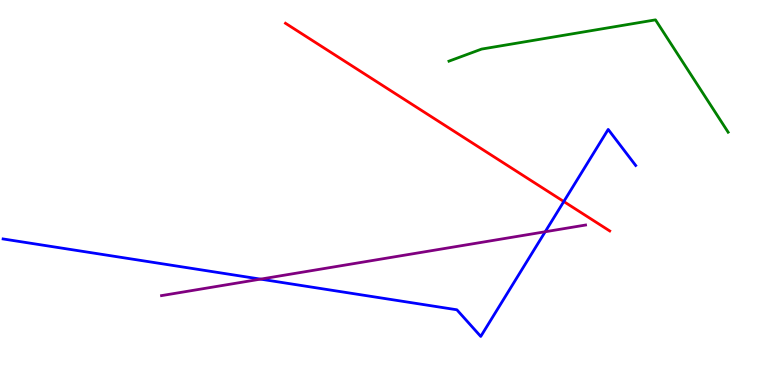[{'lines': ['blue', 'red'], 'intersections': [{'x': 7.27, 'y': 4.77}]}, {'lines': ['green', 'red'], 'intersections': []}, {'lines': ['purple', 'red'], 'intersections': []}, {'lines': ['blue', 'green'], 'intersections': []}, {'lines': ['blue', 'purple'], 'intersections': [{'x': 3.36, 'y': 2.75}, {'x': 7.03, 'y': 3.98}]}, {'lines': ['green', 'purple'], 'intersections': []}]